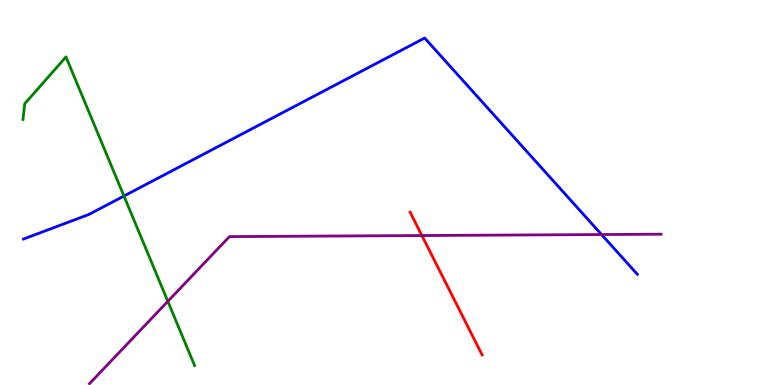[{'lines': ['blue', 'red'], 'intersections': []}, {'lines': ['green', 'red'], 'intersections': []}, {'lines': ['purple', 'red'], 'intersections': [{'x': 5.44, 'y': 3.88}]}, {'lines': ['blue', 'green'], 'intersections': [{'x': 1.6, 'y': 4.91}]}, {'lines': ['blue', 'purple'], 'intersections': [{'x': 7.76, 'y': 3.91}]}, {'lines': ['green', 'purple'], 'intersections': [{'x': 2.17, 'y': 2.17}]}]